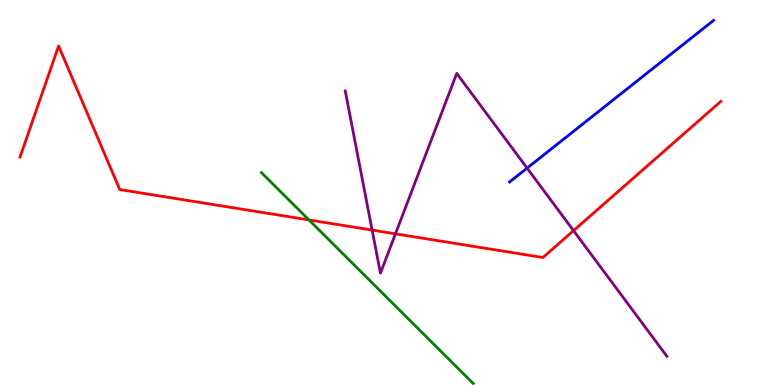[{'lines': ['blue', 'red'], 'intersections': []}, {'lines': ['green', 'red'], 'intersections': [{'x': 3.99, 'y': 4.29}]}, {'lines': ['purple', 'red'], 'intersections': [{'x': 4.8, 'y': 4.02}, {'x': 5.1, 'y': 3.93}, {'x': 7.4, 'y': 4.01}]}, {'lines': ['blue', 'green'], 'intersections': []}, {'lines': ['blue', 'purple'], 'intersections': [{'x': 6.8, 'y': 5.63}]}, {'lines': ['green', 'purple'], 'intersections': []}]